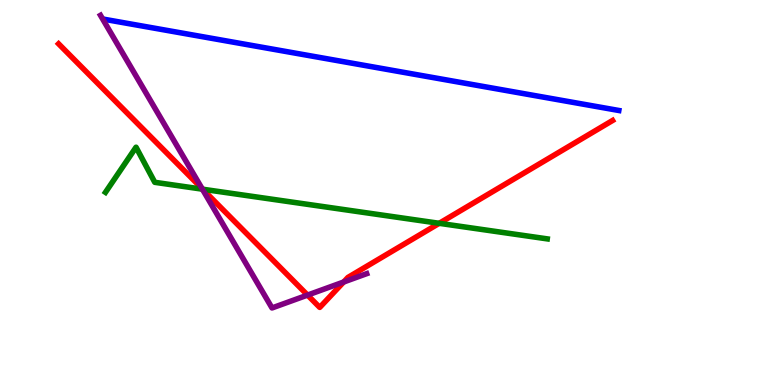[{'lines': ['blue', 'red'], 'intersections': []}, {'lines': ['green', 'red'], 'intersections': [{'x': 2.61, 'y': 5.09}, {'x': 5.67, 'y': 4.2}]}, {'lines': ['purple', 'red'], 'intersections': [{'x': 2.61, 'y': 5.1}, {'x': 3.97, 'y': 2.34}, {'x': 4.43, 'y': 2.67}]}, {'lines': ['blue', 'green'], 'intersections': []}, {'lines': ['blue', 'purple'], 'intersections': []}, {'lines': ['green', 'purple'], 'intersections': [{'x': 2.61, 'y': 5.09}]}]